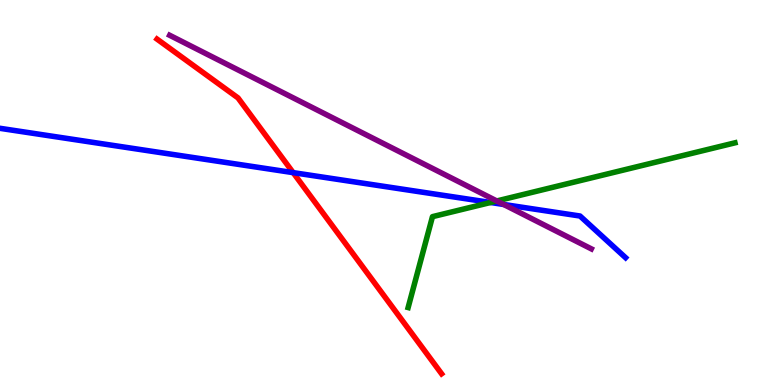[{'lines': ['blue', 'red'], 'intersections': [{'x': 3.78, 'y': 5.52}]}, {'lines': ['green', 'red'], 'intersections': []}, {'lines': ['purple', 'red'], 'intersections': []}, {'lines': ['blue', 'green'], 'intersections': [{'x': 6.33, 'y': 4.74}]}, {'lines': ['blue', 'purple'], 'intersections': [{'x': 6.5, 'y': 4.69}]}, {'lines': ['green', 'purple'], 'intersections': [{'x': 6.41, 'y': 4.78}]}]